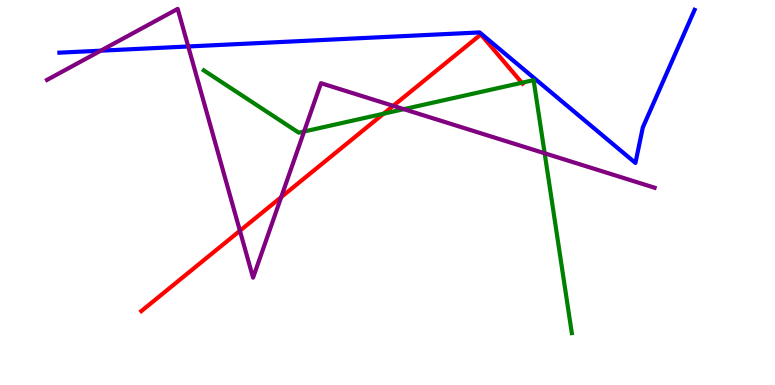[{'lines': ['blue', 'red'], 'intersections': []}, {'lines': ['green', 'red'], 'intersections': [{'x': 4.95, 'y': 7.05}, {'x': 6.73, 'y': 7.85}]}, {'lines': ['purple', 'red'], 'intersections': [{'x': 3.1, 'y': 4.01}, {'x': 3.63, 'y': 4.88}, {'x': 5.07, 'y': 7.25}]}, {'lines': ['blue', 'green'], 'intersections': []}, {'lines': ['blue', 'purple'], 'intersections': [{'x': 1.3, 'y': 8.68}, {'x': 2.43, 'y': 8.79}]}, {'lines': ['green', 'purple'], 'intersections': [{'x': 3.92, 'y': 6.58}, {'x': 5.21, 'y': 7.16}, {'x': 7.03, 'y': 6.02}]}]